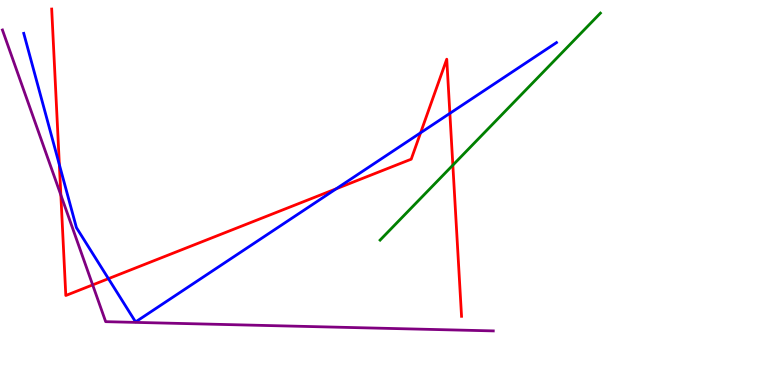[{'lines': ['blue', 'red'], 'intersections': [{'x': 0.766, 'y': 5.72}, {'x': 1.4, 'y': 2.76}, {'x': 4.34, 'y': 5.1}, {'x': 5.43, 'y': 6.55}, {'x': 5.8, 'y': 7.06}]}, {'lines': ['green', 'red'], 'intersections': [{'x': 5.84, 'y': 5.71}]}, {'lines': ['purple', 'red'], 'intersections': [{'x': 0.785, 'y': 4.93}, {'x': 1.2, 'y': 2.6}]}, {'lines': ['blue', 'green'], 'intersections': []}, {'lines': ['blue', 'purple'], 'intersections': []}, {'lines': ['green', 'purple'], 'intersections': []}]